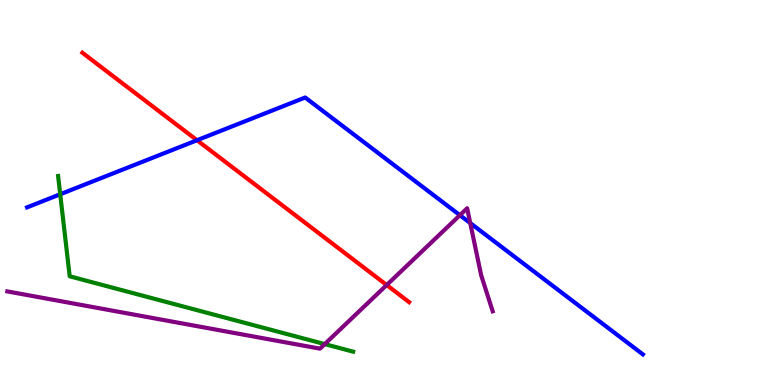[{'lines': ['blue', 'red'], 'intersections': [{'x': 2.54, 'y': 6.36}]}, {'lines': ['green', 'red'], 'intersections': []}, {'lines': ['purple', 'red'], 'intersections': [{'x': 4.99, 'y': 2.6}]}, {'lines': ['blue', 'green'], 'intersections': [{'x': 0.777, 'y': 4.95}]}, {'lines': ['blue', 'purple'], 'intersections': [{'x': 5.93, 'y': 4.41}, {'x': 6.07, 'y': 4.21}]}, {'lines': ['green', 'purple'], 'intersections': [{'x': 4.19, 'y': 1.06}]}]